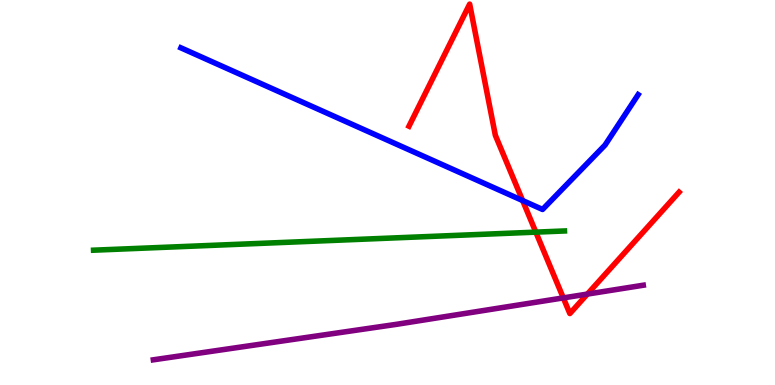[{'lines': ['blue', 'red'], 'intersections': [{'x': 6.74, 'y': 4.79}]}, {'lines': ['green', 'red'], 'intersections': [{'x': 6.91, 'y': 3.97}]}, {'lines': ['purple', 'red'], 'intersections': [{'x': 7.27, 'y': 2.26}, {'x': 7.58, 'y': 2.36}]}, {'lines': ['blue', 'green'], 'intersections': []}, {'lines': ['blue', 'purple'], 'intersections': []}, {'lines': ['green', 'purple'], 'intersections': []}]